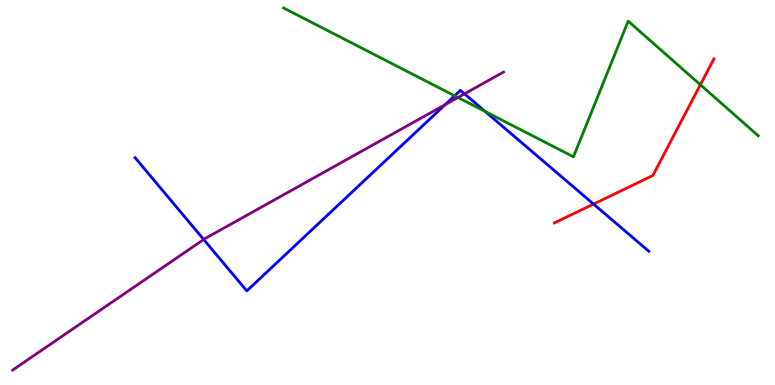[{'lines': ['blue', 'red'], 'intersections': [{'x': 7.66, 'y': 4.7}]}, {'lines': ['green', 'red'], 'intersections': [{'x': 9.04, 'y': 7.8}]}, {'lines': ['purple', 'red'], 'intersections': []}, {'lines': ['blue', 'green'], 'intersections': [{'x': 5.87, 'y': 7.51}, {'x': 6.26, 'y': 7.11}]}, {'lines': ['blue', 'purple'], 'intersections': [{'x': 2.63, 'y': 3.78}, {'x': 5.74, 'y': 7.28}, {'x': 5.99, 'y': 7.56}]}, {'lines': ['green', 'purple'], 'intersections': [{'x': 5.91, 'y': 7.47}]}]